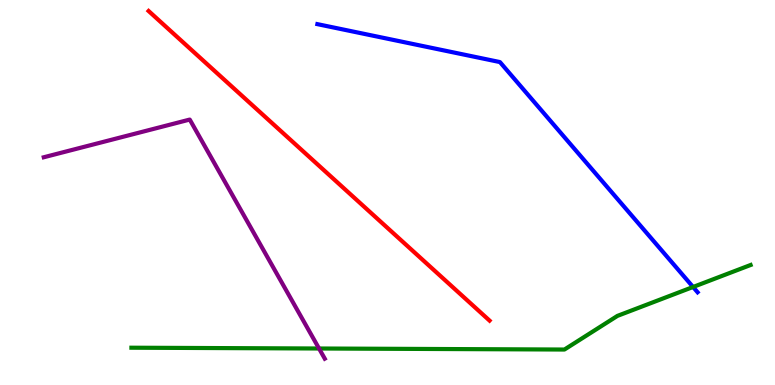[{'lines': ['blue', 'red'], 'intersections': []}, {'lines': ['green', 'red'], 'intersections': []}, {'lines': ['purple', 'red'], 'intersections': []}, {'lines': ['blue', 'green'], 'intersections': [{'x': 8.94, 'y': 2.55}]}, {'lines': ['blue', 'purple'], 'intersections': []}, {'lines': ['green', 'purple'], 'intersections': [{'x': 4.12, 'y': 0.948}]}]